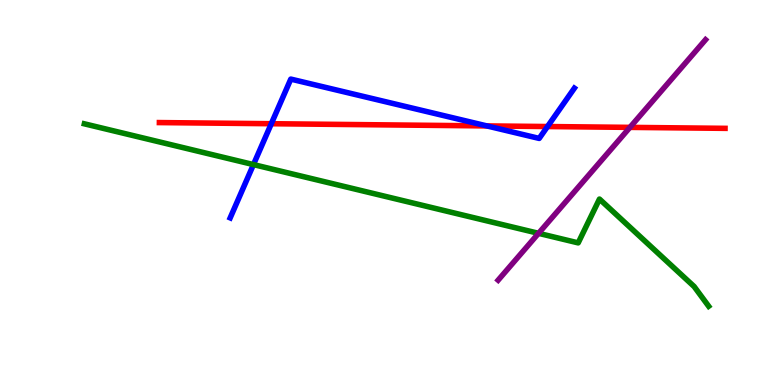[{'lines': ['blue', 'red'], 'intersections': [{'x': 3.5, 'y': 6.79}, {'x': 6.28, 'y': 6.73}, {'x': 7.06, 'y': 6.71}]}, {'lines': ['green', 'red'], 'intersections': []}, {'lines': ['purple', 'red'], 'intersections': [{'x': 8.13, 'y': 6.69}]}, {'lines': ['blue', 'green'], 'intersections': [{'x': 3.27, 'y': 5.72}]}, {'lines': ['blue', 'purple'], 'intersections': []}, {'lines': ['green', 'purple'], 'intersections': [{'x': 6.95, 'y': 3.94}]}]